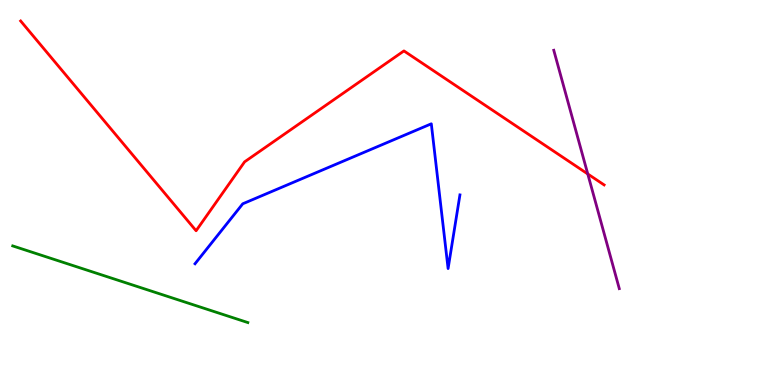[{'lines': ['blue', 'red'], 'intersections': []}, {'lines': ['green', 'red'], 'intersections': []}, {'lines': ['purple', 'red'], 'intersections': [{'x': 7.58, 'y': 5.48}]}, {'lines': ['blue', 'green'], 'intersections': []}, {'lines': ['blue', 'purple'], 'intersections': []}, {'lines': ['green', 'purple'], 'intersections': []}]